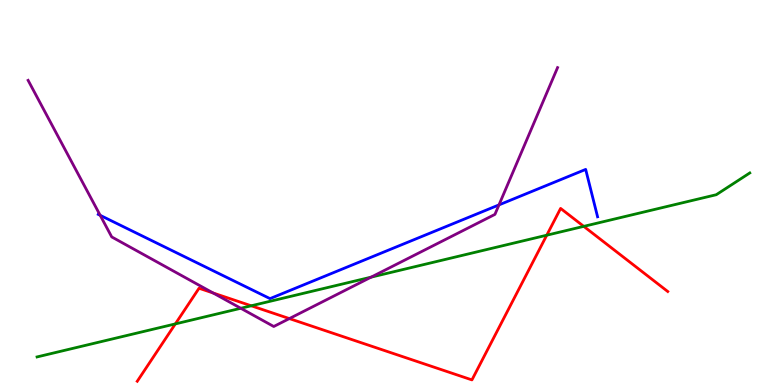[{'lines': ['blue', 'red'], 'intersections': []}, {'lines': ['green', 'red'], 'intersections': [{'x': 2.26, 'y': 1.59}, {'x': 3.24, 'y': 2.06}, {'x': 7.06, 'y': 3.89}, {'x': 7.53, 'y': 4.12}]}, {'lines': ['purple', 'red'], 'intersections': [{'x': 2.75, 'y': 2.39}, {'x': 3.73, 'y': 1.73}]}, {'lines': ['blue', 'green'], 'intersections': []}, {'lines': ['blue', 'purple'], 'intersections': [{'x': 1.29, 'y': 4.41}, {'x': 6.44, 'y': 4.68}]}, {'lines': ['green', 'purple'], 'intersections': [{'x': 3.11, 'y': 1.99}, {'x': 4.79, 'y': 2.8}]}]